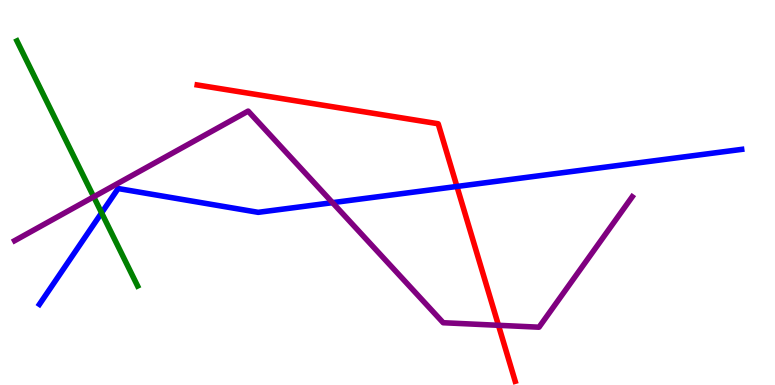[{'lines': ['blue', 'red'], 'intersections': [{'x': 5.9, 'y': 5.16}]}, {'lines': ['green', 'red'], 'intersections': []}, {'lines': ['purple', 'red'], 'intersections': [{'x': 6.43, 'y': 1.55}]}, {'lines': ['blue', 'green'], 'intersections': [{'x': 1.31, 'y': 4.47}]}, {'lines': ['blue', 'purple'], 'intersections': [{'x': 4.29, 'y': 4.74}]}, {'lines': ['green', 'purple'], 'intersections': [{'x': 1.21, 'y': 4.89}]}]